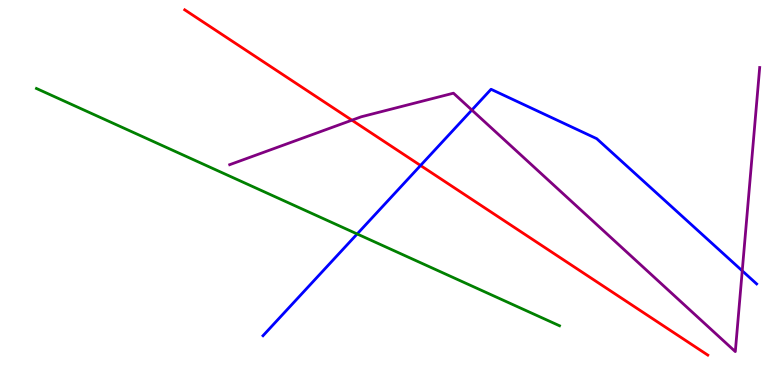[{'lines': ['blue', 'red'], 'intersections': [{'x': 5.43, 'y': 5.7}]}, {'lines': ['green', 'red'], 'intersections': []}, {'lines': ['purple', 'red'], 'intersections': [{'x': 4.54, 'y': 6.88}]}, {'lines': ['blue', 'green'], 'intersections': [{'x': 4.61, 'y': 3.92}]}, {'lines': ['blue', 'purple'], 'intersections': [{'x': 6.09, 'y': 7.14}, {'x': 9.58, 'y': 2.97}]}, {'lines': ['green', 'purple'], 'intersections': []}]